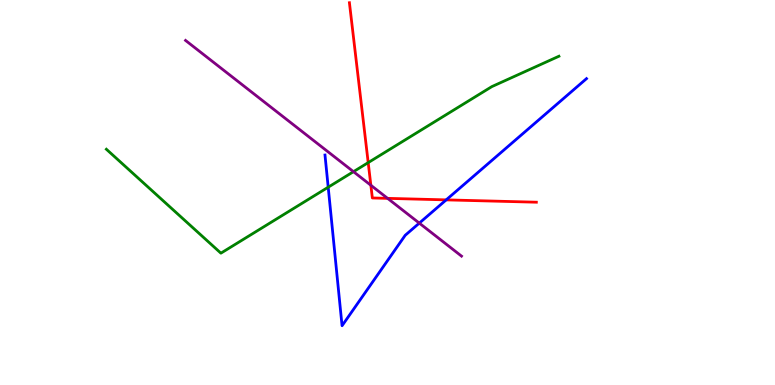[{'lines': ['blue', 'red'], 'intersections': [{'x': 5.76, 'y': 4.81}]}, {'lines': ['green', 'red'], 'intersections': [{'x': 4.75, 'y': 5.78}]}, {'lines': ['purple', 'red'], 'intersections': [{'x': 4.79, 'y': 5.19}, {'x': 5.0, 'y': 4.85}]}, {'lines': ['blue', 'green'], 'intersections': [{'x': 4.23, 'y': 5.14}]}, {'lines': ['blue', 'purple'], 'intersections': [{'x': 5.41, 'y': 4.2}]}, {'lines': ['green', 'purple'], 'intersections': [{'x': 4.56, 'y': 5.54}]}]